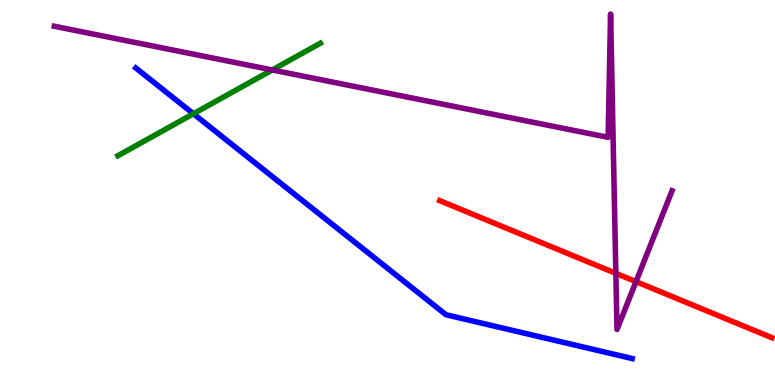[{'lines': ['blue', 'red'], 'intersections': []}, {'lines': ['green', 'red'], 'intersections': []}, {'lines': ['purple', 'red'], 'intersections': [{'x': 7.95, 'y': 2.9}, {'x': 8.21, 'y': 2.68}]}, {'lines': ['blue', 'green'], 'intersections': [{'x': 2.5, 'y': 7.04}]}, {'lines': ['blue', 'purple'], 'intersections': []}, {'lines': ['green', 'purple'], 'intersections': [{'x': 3.51, 'y': 8.18}]}]